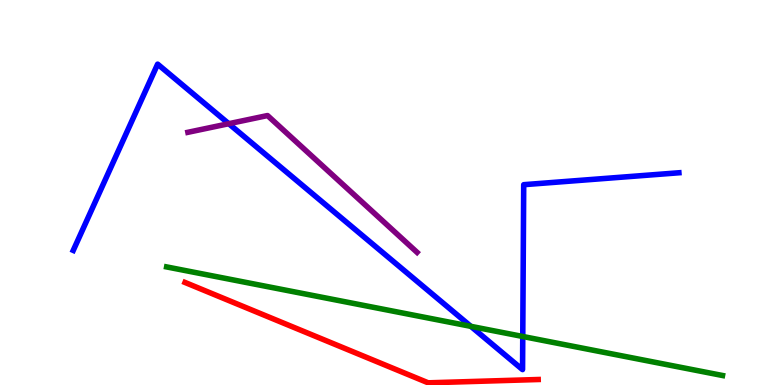[{'lines': ['blue', 'red'], 'intersections': []}, {'lines': ['green', 'red'], 'intersections': []}, {'lines': ['purple', 'red'], 'intersections': []}, {'lines': ['blue', 'green'], 'intersections': [{'x': 6.08, 'y': 1.52}, {'x': 6.75, 'y': 1.26}]}, {'lines': ['blue', 'purple'], 'intersections': [{'x': 2.95, 'y': 6.79}]}, {'lines': ['green', 'purple'], 'intersections': []}]